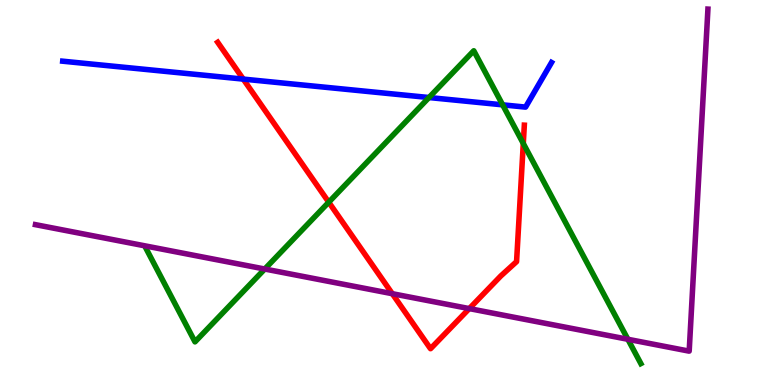[{'lines': ['blue', 'red'], 'intersections': [{'x': 3.14, 'y': 7.95}]}, {'lines': ['green', 'red'], 'intersections': [{'x': 4.24, 'y': 4.75}, {'x': 6.75, 'y': 6.27}]}, {'lines': ['purple', 'red'], 'intersections': [{'x': 5.06, 'y': 2.37}, {'x': 6.06, 'y': 1.98}]}, {'lines': ['blue', 'green'], 'intersections': [{'x': 5.54, 'y': 7.47}, {'x': 6.49, 'y': 7.28}]}, {'lines': ['blue', 'purple'], 'intersections': []}, {'lines': ['green', 'purple'], 'intersections': [{'x': 3.42, 'y': 3.01}, {'x': 8.1, 'y': 1.19}]}]